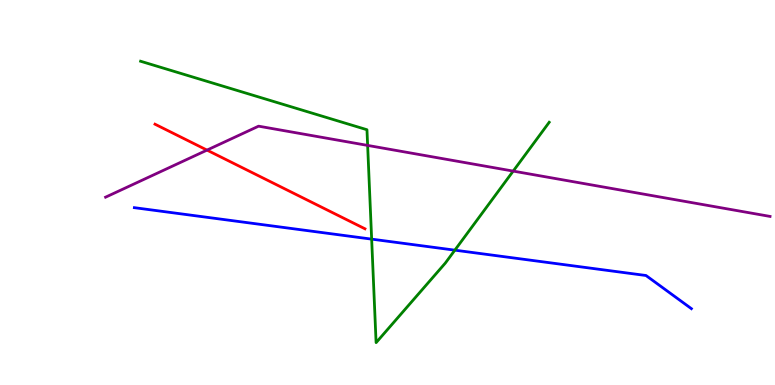[{'lines': ['blue', 'red'], 'intersections': []}, {'lines': ['green', 'red'], 'intersections': []}, {'lines': ['purple', 'red'], 'intersections': [{'x': 2.67, 'y': 6.1}]}, {'lines': ['blue', 'green'], 'intersections': [{'x': 4.8, 'y': 3.79}, {'x': 5.87, 'y': 3.5}]}, {'lines': ['blue', 'purple'], 'intersections': []}, {'lines': ['green', 'purple'], 'intersections': [{'x': 4.74, 'y': 6.22}, {'x': 6.62, 'y': 5.56}]}]